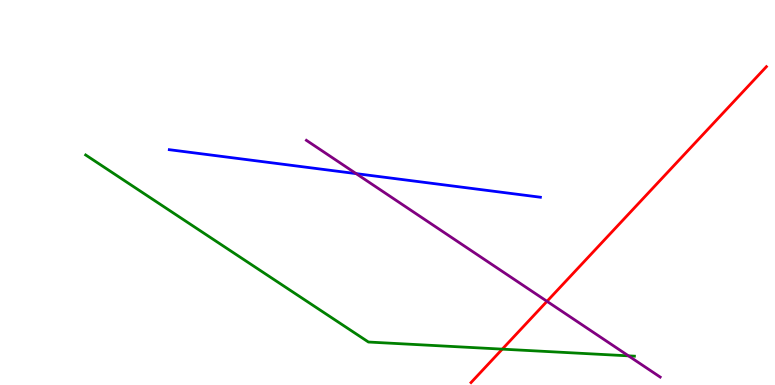[{'lines': ['blue', 'red'], 'intersections': []}, {'lines': ['green', 'red'], 'intersections': [{'x': 6.48, 'y': 0.931}]}, {'lines': ['purple', 'red'], 'intersections': [{'x': 7.06, 'y': 2.17}]}, {'lines': ['blue', 'green'], 'intersections': []}, {'lines': ['blue', 'purple'], 'intersections': [{'x': 4.6, 'y': 5.49}]}, {'lines': ['green', 'purple'], 'intersections': [{'x': 8.11, 'y': 0.757}]}]